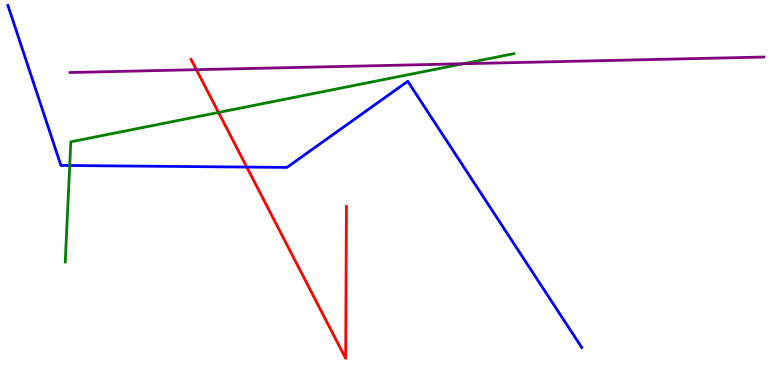[{'lines': ['blue', 'red'], 'intersections': [{'x': 3.18, 'y': 5.66}]}, {'lines': ['green', 'red'], 'intersections': [{'x': 2.82, 'y': 7.08}]}, {'lines': ['purple', 'red'], 'intersections': [{'x': 2.53, 'y': 8.19}]}, {'lines': ['blue', 'green'], 'intersections': [{'x': 0.899, 'y': 5.7}]}, {'lines': ['blue', 'purple'], 'intersections': []}, {'lines': ['green', 'purple'], 'intersections': [{'x': 5.98, 'y': 8.34}]}]